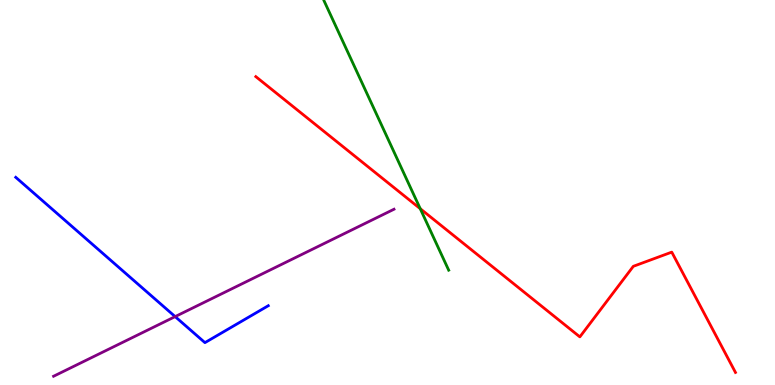[{'lines': ['blue', 'red'], 'intersections': []}, {'lines': ['green', 'red'], 'intersections': [{'x': 5.42, 'y': 4.58}]}, {'lines': ['purple', 'red'], 'intersections': []}, {'lines': ['blue', 'green'], 'intersections': []}, {'lines': ['blue', 'purple'], 'intersections': [{'x': 2.26, 'y': 1.78}]}, {'lines': ['green', 'purple'], 'intersections': []}]